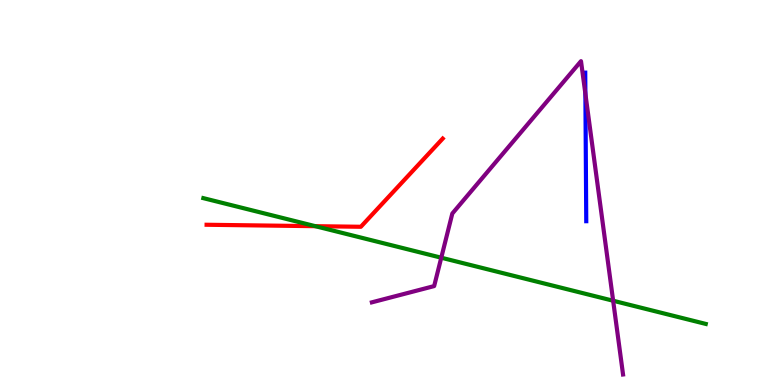[{'lines': ['blue', 'red'], 'intersections': []}, {'lines': ['green', 'red'], 'intersections': [{'x': 4.07, 'y': 4.13}]}, {'lines': ['purple', 'red'], 'intersections': []}, {'lines': ['blue', 'green'], 'intersections': []}, {'lines': ['blue', 'purple'], 'intersections': [{'x': 7.55, 'y': 7.56}]}, {'lines': ['green', 'purple'], 'intersections': [{'x': 5.69, 'y': 3.31}, {'x': 7.91, 'y': 2.19}]}]